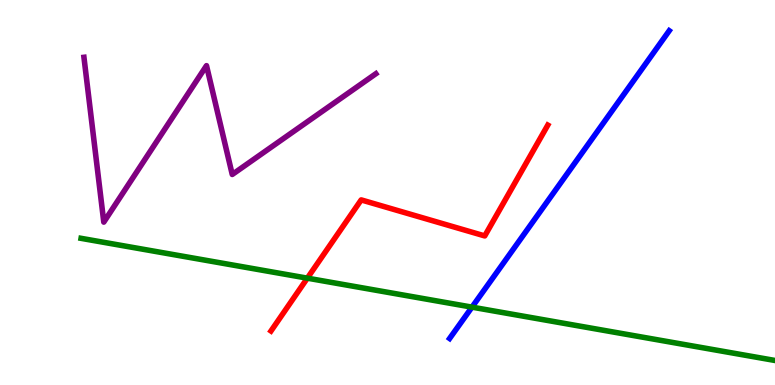[{'lines': ['blue', 'red'], 'intersections': []}, {'lines': ['green', 'red'], 'intersections': [{'x': 3.97, 'y': 2.78}]}, {'lines': ['purple', 'red'], 'intersections': []}, {'lines': ['blue', 'green'], 'intersections': [{'x': 6.09, 'y': 2.02}]}, {'lines': ['blue', 'purple'], 'intersections': []}, {'lines': ['green', 'purple'], 'intersections': []}]